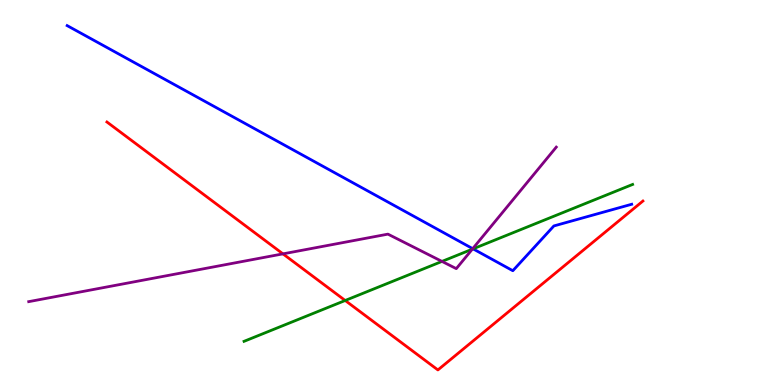[{'lines': ['blue', 'red'], 'intersections': []}, {'lines': ['green', 'red'], 'intersections': [{'x': 4.45, 'y': 2.2}]}, {'lines': ['purple', 'red'], 'intersections': [{'x': 3.65, 'y': 3.41}]}, {'lines': ['blue', 'green'], 'intersections': [{'x': 6.1, 'y': 3.54}]}, {'lines': ['blue', 'purple'], 'intersections': [{'x': 6.1, 'y': 3.54}]}, {'lines': ['green', 'purple'], 'intersections': [{'x': 5.7, 'y': 3.21}, {'x': 6.09, 'y': 3.53}]}]